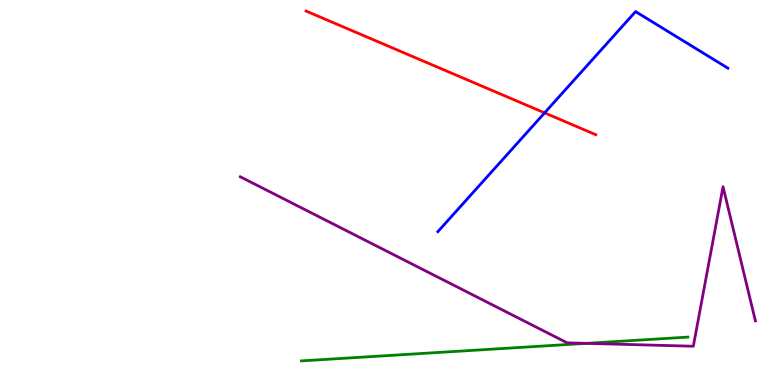[{'lines': ['blue', 'red'], 'intersections': [{'x': 7.03, 'y': 7.07}]}, {'lines': ['green', 'red'], 'intersections': []}, {'lines': ['purple', 'red'], 'intersections': []}, {'lines': ['blue', 'green'], 'intersections': []}, {'lines': ['blue', 'purple'], 'intersections': []}, {'lines': ['green', 'purple'], 'intersections': [{'x': 7.57, 'y': 1.08}]}]